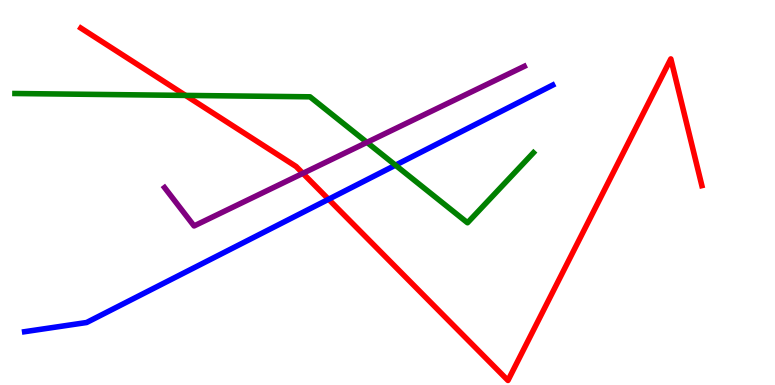[{'lines': ['blue', 'red'], 'intersections': [{'x': 4.24, 'y': 4.82}]}, {'lines': ['green', 'red'], 'intersections': [{'x': 2.39, 'y': 7.52}]}, {'lines': ['purple', 'red'], 'intersections': [{'x': 3.91, 'y': 5.5}]}, {'lines': ['blue', 'green'], 'intersections': [{'x': 5.1, 'y': 5.71}]}, {'lines': ['blue', 'purple'], 'intersections': []}, {'lines': ['green', 'purple'], 'intersections': [{'x': 4.73, 'y': 6.3}]}]